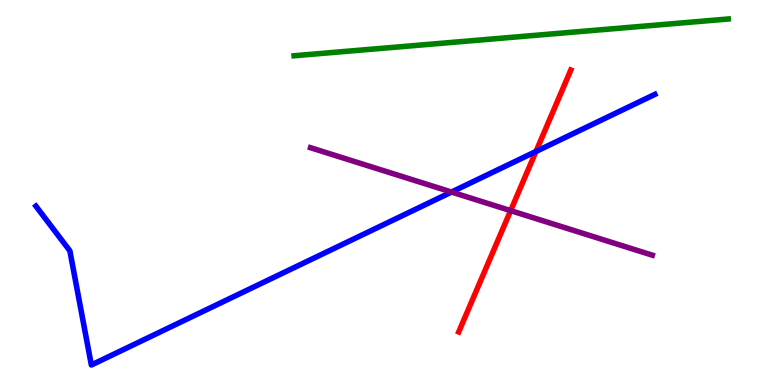[{'lines': ['blue', 'red'], 'intersections': [{'x': 6.92, 'y': 6.07}]}, {'lines': ['green', 'red'], 'intersections': []}, {'lines': ['purple', 'red'], 'intersections': [{'x': 6.59, 'y': 4.53}]}, {'lines': ['blue', 'green'], 'intersections': []}, {'lines': ['blue', 'purple'], 'intersections': [{'x': 5.83, 'y': 5.01}]}, {'lines': ['green', 'purple'], 'intersections': []}]